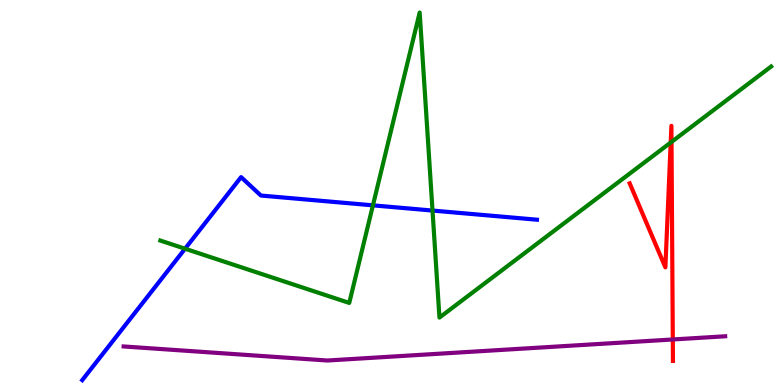[{'lines': ['blue', 'red'], 'intersections': []}, {'lines': ['green', 'red'], 'intersections': [{'x': 8.65, 'y': 6.3}, {'x': 8.66, 'y': 6.31}]}, {'lines': ['purple', 'red'], 'intersections': [{'x': 8.68, 'y': 1.18}]}, {'lines': ['blue', 'green'], 'intersections': [{'x': 2.39, 'y': 3.54}, {'x': 4.81, 'y': 4.67}, {'x': 5.58, 'y': 4.53}]}, {'lines': ['blue', 'purple'], 'intersections': []}, {'lines': ['green', 'purple'], 'intersections': []}]